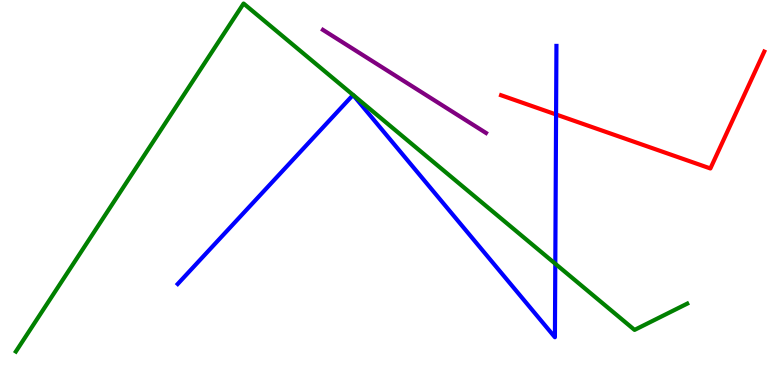[{'lines': ['blue', 'red'], 'intersections': [{'x': 7.18, 'y': 7.03}]}, {'lines': ['green', 'red'], 'intersections': []}, {'lines': ['purple', 'red'], 'intersections': []}, {'lines': ['blue', 'green'], 'intersections': [{'x': 7.17, 'y': 3.15}]}, {'lines': ['blue', 'purple'], 'intersections': []}, {'lines': ['green', 'purple'], 'intersections': []}]